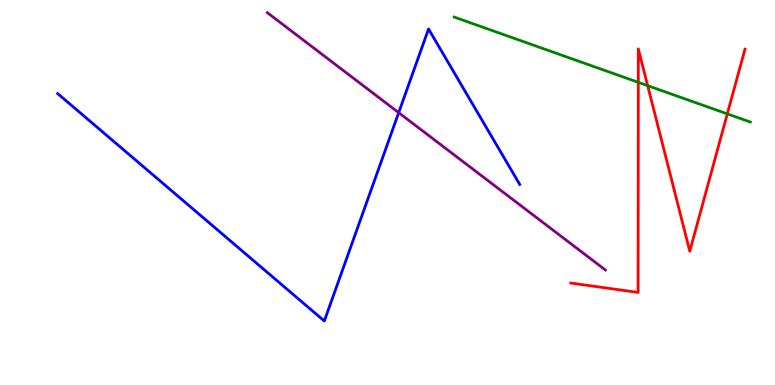[{'lines': ['blue', 'red'], 'intersections': []}, {'lines': ['green', 'red'], 'intersections': [{'x': 8.24, 'y': 7.86}, {'x': 8.36, 'y': 7.78}, {'x': 9.38, 'y': 7.04}]}, {'lines': ['purple', 'red'], 'intersections': []}, {'lines': ['blue', 'green'], 'intersections': []}, {'lines': ['blue', 'purple'], 'intersections': [{'x': 5.14, 'y': 7.07}]}, {'lines': ['green', 'purple'], 'intersections': []}]